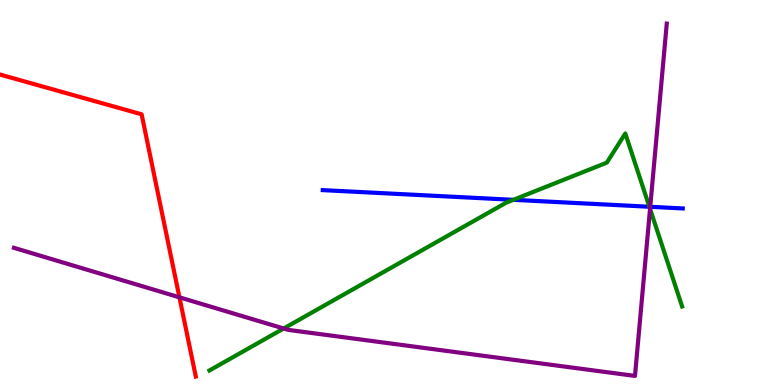[{'lines': ['blue', 'red'], 'intersections': []}, {'lines': ['green', 'red'], 'intersections': []}, {'lines': ['purple', 'red'], 'intersections': [{'x': 2.32, 'y': 2.28}]}, {'lines': ['blue', 'green'], 'intersections': [{'x': 6.62, 'y': 4.81}, {'x': 8.38, 'y': 4.63}]}, {'lines': ['blue', 'purple'], 'intersections': [{'x': 8.39, 'y': 4.63}]}, {'lines': ['green', 'purple'], 'intersections': [{'x': 3.66, 'y': 1.47}, {'x': 8.39, 'y': 4.58}]}]